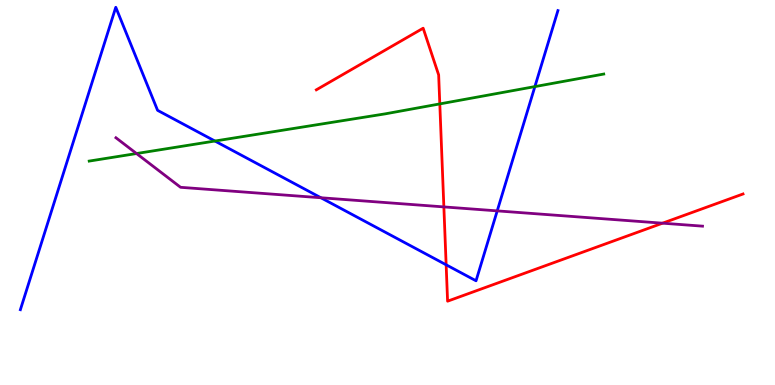[{'lines': ['blue', 'red'], 'intersections': [{'x': 5.76, 'y': 3.12}]}, {'lines': ['green', 'red'], 'intersections': [{'x': 5.67, 'y': 7.3}]}, {'lines': ['purple', 'red'], 'intersections': [{'x': 5.73, 'y': 4.63}, {'x': 8.55, 'y': 4.2}]}, {'lines': ['blue', 'green'], 'intersections': [{'x': 2.77, 'y': 6.34}, {'x': 6.9, 'y': 7.75}]}, {'lines': ['blue', 'purple'], 'intersections': [{'x': 4.14, 'y': 4.86}, {'x': 6.42, 'y': 4.52}]}, {'lines': ['green', 'purple'], 'intersections': [{'x': 1.76, 'y': 6.01}]}]